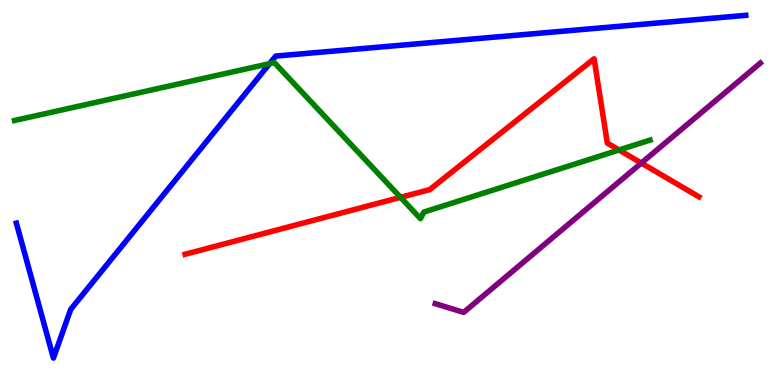[{'lines': ['blue', 'red'], 'intersections': []}, {'lines': ['green', 'red'], 'intersections': [{'x': 5.17, 'y': 4.87}, {'x': 7.99, 'y': 6.1}]}, {'lines': ['purple', 'red'], 'intersections': [{'x': 8.28, 'y': 5.76}]}, {'lines': ['blue', 'green'], 'intersections': [{'x': 3.48, 'y': 8.35}]}, {'lines': ['blue', 'purple'], 'intersections': []}, {'lines': ['green', 'purple'], 'intersections': []}]